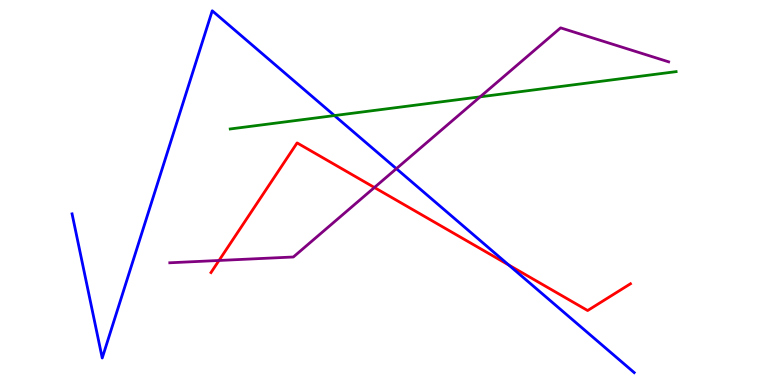[{'lines': ['blue', 'red'], 'intersections': [{'x': 6.56, 'y': 3.12}]}, {'lines': ['green', 'red'], 'intersections': []}, {'lines': ['purple', 'red'], 'intersections': [{'x': 2.83, 'y': 3.23}, {'x': 4.83, 'y': 5.13}]}, {'lines': ['blue', 'green'], 'intersections': [{'x': 4.32, 'y': 7.0}]}, {'lines': ['blue', 'purple'], 'intersections': [{'x': 5.11, 'y': 5.62}]}, {'lines': ['green', 'purple'], 'intersections': [{'x': 6.2, 'y': 7.48}]}]